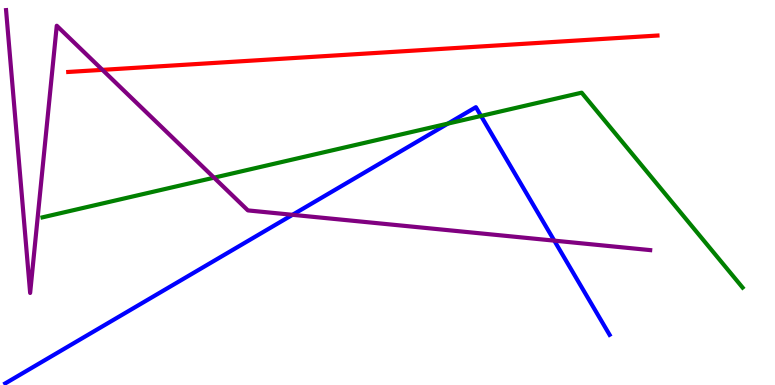[{'lines': ['blue', 'red'], 'intersections': []}, {'lines': ['green', 'red'], 'intersections': []}, {'lines': ['purple', 'red'], 'intersections': [{'x': 1.32, 'y': 8.19}]}, {'lines': ['blue', 'green'], 'intersections': [{'x': 5.78, 'y': 6.79}, {'x': 6.21, 'y': 6.99}]}, {'lines': ['blue', 'purple'], 'intersections': [{'x': 3.77, 'y': 4.42}, {'x': 7.15, 'y': 3.75}]}, {'lines': ['green', 'purple'], 'intersections': [{'x': 2.76, 'y': 5.38}]}]